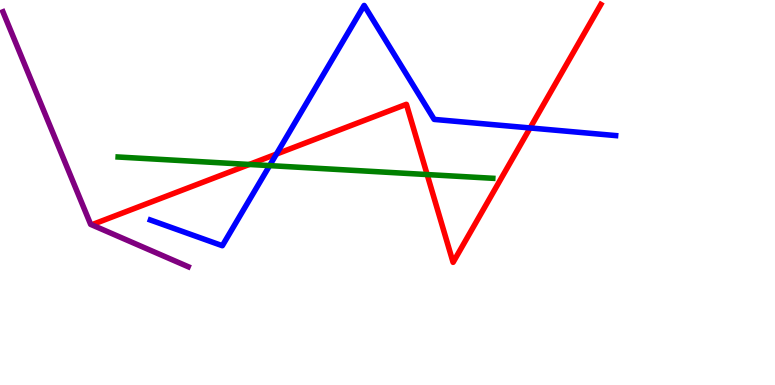[{'lines': ['blue', 'red'], 'intersections': [{'x': 3.57, 'y': 6.0}, {'x': 6.84, 'y': 6.68}]}, {'lines': ['green', 'red'], 'intersections': [{'x': 3.22, 'y': 5.73}, {'x': 5.51, 'y': 5.47}]}, {'lines': ['purple', 'red'], 'intersections': []}, {'lines': ['blue', 'green'], 'intersections': [{'x': 3.48, 'y': 5.7}]}, {'lines': ['blue', 'purple'], 'intersections': []}, {'lines': ['green', 'purple'], 'intersections': []}]